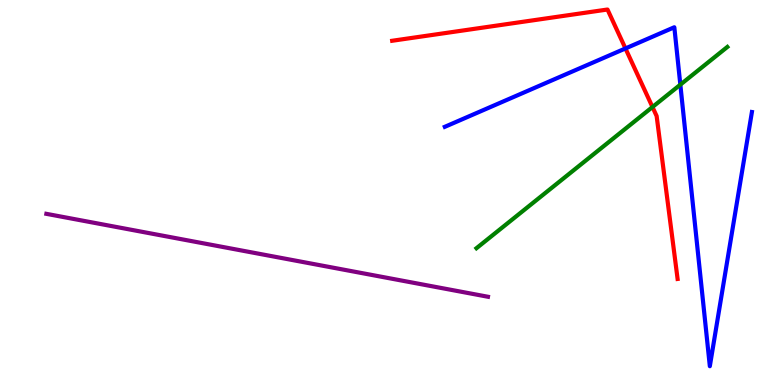[{'lines': ['blue', 'red'], 'intersections': [{'x': 8.07, 'y': 8.74}]}, {'lines': ['green', 'red'], 'intersections': [{'x': 8.42, 'y': 7.22}]}, {'lines': ['purple', 'red'], 'intersections': []}, {'lines': ['blue', 'green'], 'intersections': [{'x': 8.78, 'y': 7.8}]}, {'lines': ['blue', 'purple'], 'intersections': []}, {'lines': ['green', 'purple'], 'intersections': []}]